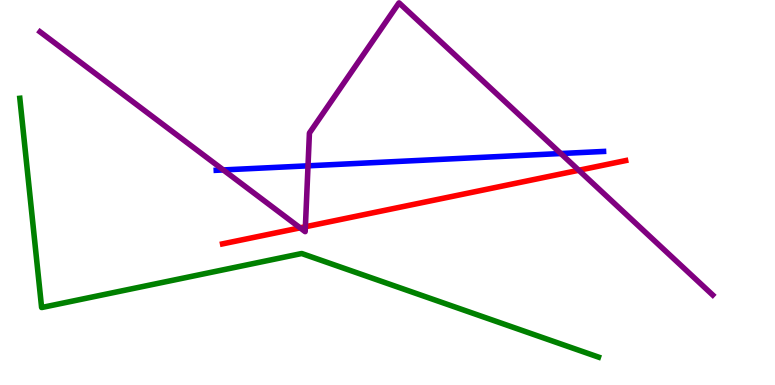[{'lines': ['blue', 'red'], 'intersections': []}, {'lines': ['green', 'red'], 'intersections': []}, {'lines': ['purple', 'red'], 'intersections': [{'x': 3.87, 'y': 4.08}, {'x': 3.94, 'y': 4.11}, {'x': 7.47, 'y': 5.58}]}, {'lines': ['blue', 'green'], 'intersections': []}, {'lines': ['blue', 'purple'], 'intersections': [{'x': 2.88, 'y': 5.59}, {'x': 3.97, 'y': 5.69}, {'x': 7.24, 'y': 6.01}]}, {'lines': ['green', 'purple'], 'intersections': []}]